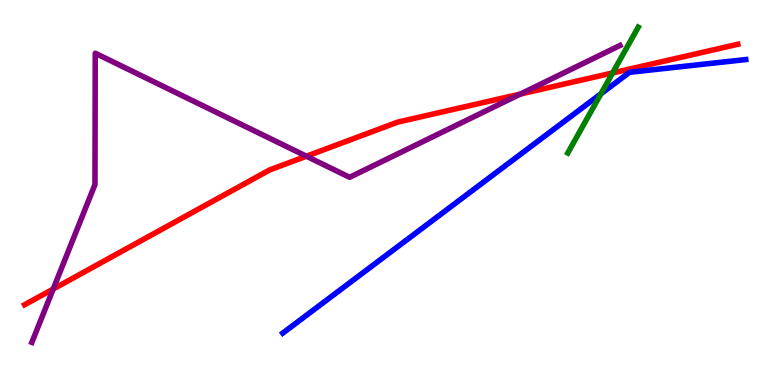[{'lines': ['blue', 'red'], 'intersections': []}, {'lines': ['green', 'red'], 'intersections': [{'x': 7.9, 'y': 8.11}]}, {'lines': ['purple', 'red'], 'intersections': [{'x': 0.686, 'y': 2.49}, {'x': 3.95, 'y': 5.94}, {'x': 6.71, 'y': 7.56}]}, {'lines': ['blue', 'green'], 'intersections': [{'x': 7.75, 'y': 7.56}]}, {'lines': ['blue', 'purple'], 'intersections': []}, {'lines': ['green', 'purple'], 'intersections': []}]